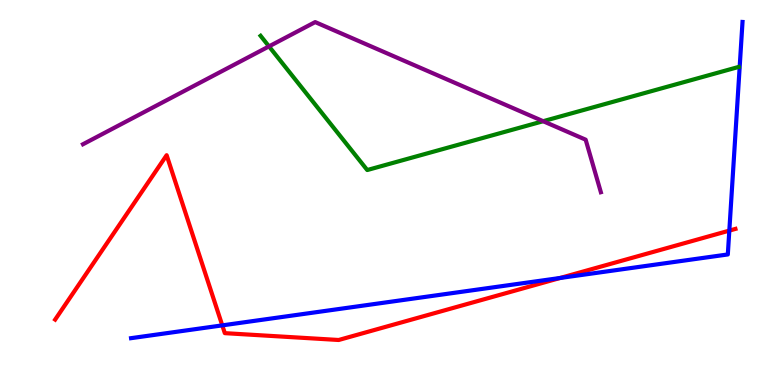[{'lines': ['blue', 'red'], 'intersections': [{'x': 2.87, 'y': 1.55}, {'x': 7.23, 'y': 2.78}, {'x': 9.41, 'y': 4.01}]}, {'lines': ['green', 'red'], 'intersections': []}, {'lines': ['purple', 'red'], 'intersections': []}, {'lines': ['blue', 'green'], 'intersections': []}, {'lines': ['blue', 'purple'], 'intersections': []}, {'lines': ['green', 'purple'], 'intersections': [{'x': 3.47, 'y': 8.79}, {'x': 7.01, 'y': 6.85}]}]